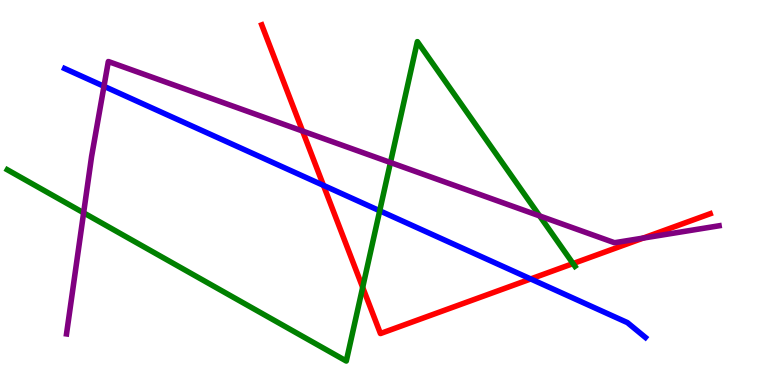[{'lines': ['blue', 'red'], 'intersections': [{'x': 4.17, 'y': 5.19}, {'x': 6.85, 'y': 2.75}]}, {'lines': ['green', 'red'], 'intersections': [{'x': 4.68, 'y': 2.54}, {'x': 7.39, 'y': 3.15}]}, {'lines': ['purple', 'red'], 'intersections': [{'x': 3.9, 'y': 6.6}, {'x': 8.3, 'y': 3.82}]}, {'lines': ['blue', 'green'], 'intersections': [{'x': 4.9, 'y': 4.53}]}, {'lines': ['blue', 'purple'], 'intersections': [{'x': 1.34, 'y': 7.76}]}, {'lines': ['green', 'purple'], 'intersections': [{'x': 1.08, 'y': 4.47}, {'x': 5.04, 'y': 5.78}, {'x': 6.96, 'y': 4.39}]}]